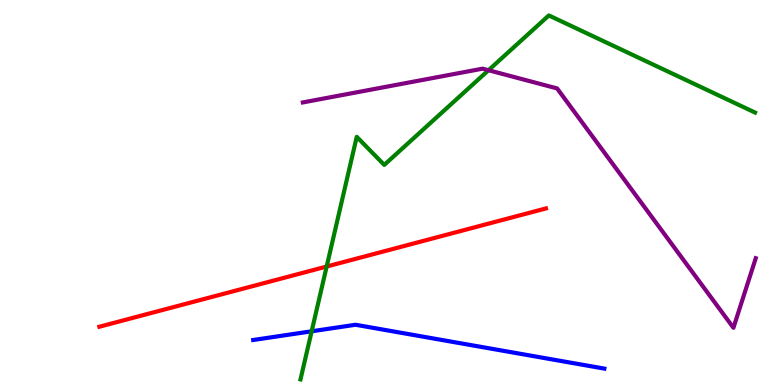[{'lines': ['blue', 'red'], 'intersections': []}, {'lines': ['green', 'red'], 'intersections': [{'x': 4.22, 'y': 3.08}]}, {'lines': ['purple', 'red'], 'intersections': []}, {'lines': ['blue', 'green'], 'intersections': [{'x': 4.02, 'y': 1.39}]}, {'lines': ['blue', 'purple'], 'intersections': []}, {'lines': ['green', 'purple'], 'intersections': [{'x': 6.3, 'y': 8.18}]}]